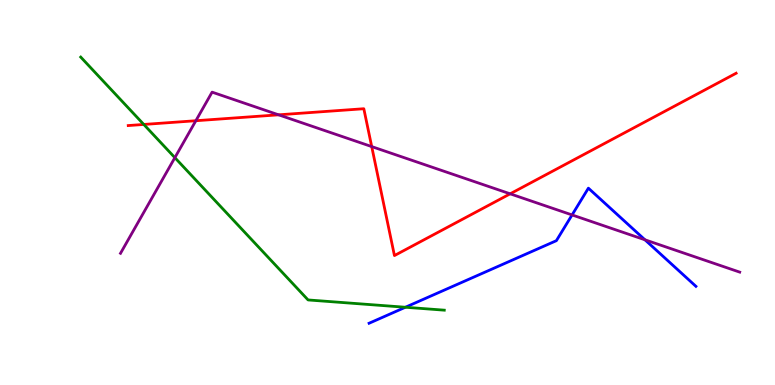[{'lines': ['blue', 'red'], 'intersections': []}, {'lines': ['green', 'red'], 'intersections': [{'x': 1.86, 'y': 6.77}]}, {'lines': ['purple', 'red'], 'intersections': [{'x': 2.53, 'y': 6.86}, {'x': 3.59, 'y': 7.02}, {'x': 4.8, 'y': 6.19}, {'x': 6.58, 'y': 4.97}]}, {'lines': ['blue', 'green'], 'intersections': [{'x': 5.23, 'y': 2.02}]}, {'lines': ['blue', 'purple'], 'intersections': [{'x': 7.38, 'y': 4.42}, {'x': 8.32, 'y': 3.77}]}, {'lines': ['green', 'purple'], 'intersections': [{'x': 2.26, 'y': 5.91}]}]